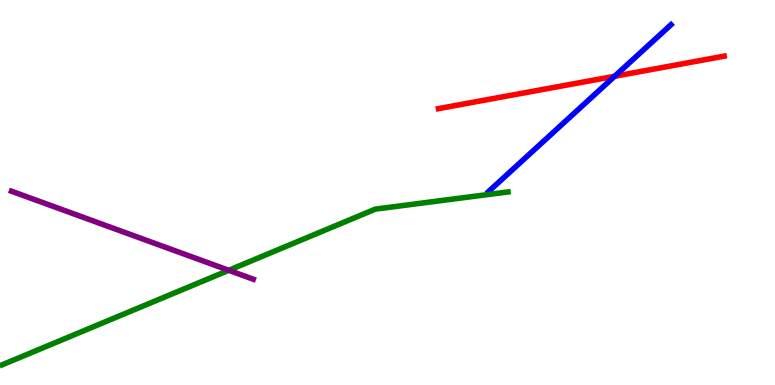[{'lines': ['blue', 'red'], 'intersections': [{'x': 7.93, 'y': 8.02}]}, {'lines': ['green', 'red'], 'intersections': []}, {'lines': ['purple', 'red'], 'intersections': []}, {'lines': ['blue', 'green'], 'intersections': []}, {'lines': ['blue', 'purple'], 'intersections': []}, {'lines': ['green', 'purple'], 'intersections': [{'x': 2.95, 'y': 2.98}]}]